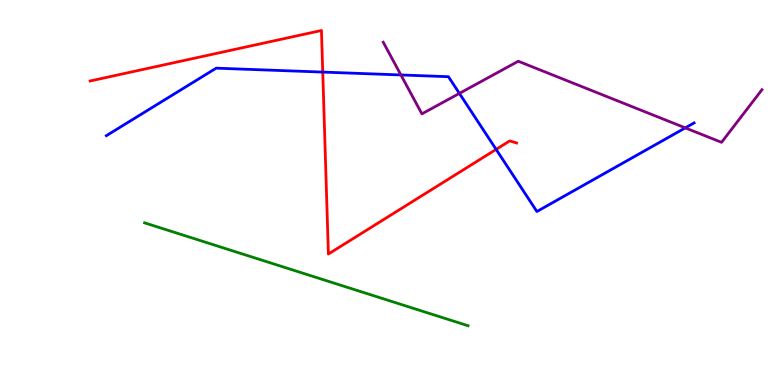[{'lines': ['blue', 'red'], 'intersections': [{'x': 4.16, 'y': 8.13}, {'x': 6.4, 'y': 6.12}]}, {'lines': ['green', 'red'], 'intersections': []}, {'lines': ['purple', 'red'], 'intersections': []}, {'lines': ['blue', 'green'], 'intersections': []}, {'lines': ['blue', 'purple'], 'intersections': [{'x': 5.17, 'y': 8.05}, {'x': 5.93, 'y': 7.57}, {'x': 8.84, 'y': 6.68}]}, {'lines': ['green', 'purple'], 'intersections': []}]